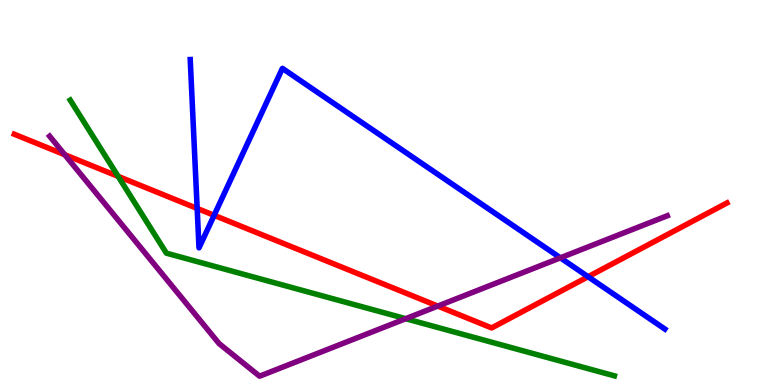[{'lines': ['blue', 'red'], 'intersections': [{'x': 2.54, 'y': 4.59}, {'x': 2.76, 'y': 4.41}, {'x': 7.59, 'y': 2.81}]}, {'lines': ['green', 'red'], 'intersections': [{'x': 1.52, 'y': 5.42}]}, {'lines': ['purple', 'red'], 'intersections': [{'x': 0.836, 'y': 5.98}, {'x': 5.65, 'y': 2.05}]}, {'lines': ['blue', 'green'], 'intersections': []}, {'lines': ['blue', 'purple'], 'intersections': [{'x': 7.23, 'y': 3.3}]}, {'lines': ['green', 'purple'], 'intersections': [{'x': 5.23, 'y': 1.72}]}]